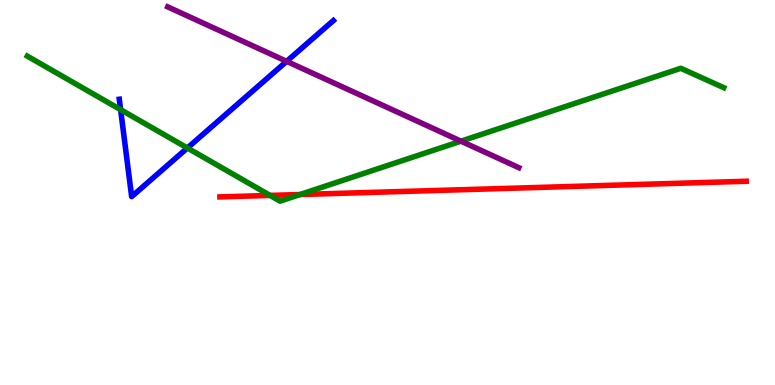[{'lines': ['blue', 'red'], 'intersections': []}, {'lines': ['green', 'red'], 'intersections': [{'x': 3.48, 'y': 4.92}, {'x': 3.87, 'y': 4.95}]}, {'lines': ['purple', 'red'], 'intersections': []}, {'lines': ['blue', 'green'], 'intersections': [{'x': 1.56, 'y': 7.15}, {'x': 2.42, 'y': 6.16}]}, {'lines': ['blue', 'purple'], 'intersections': [{'x': 3.7, 'y': 8.41}]}, {'lines': ['green', 'purple'], 'intersections': [{'x': 5.95, 'y': 6.33}]}]